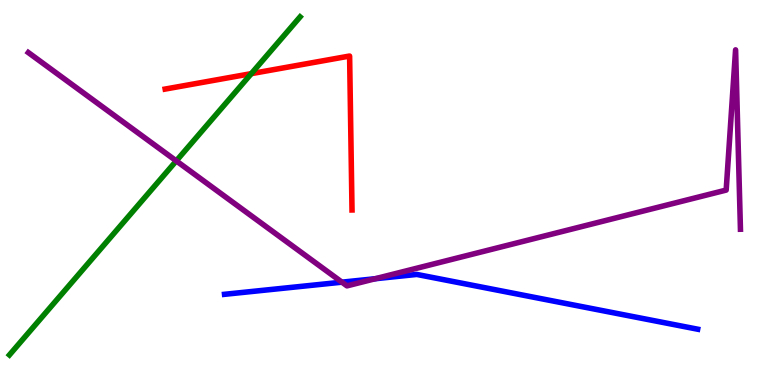[{'lines': ['blue', 'red'], 'intersections': []}, {'lines': ['green', 'red'], 'intersections': [{'x': 3.24, 'y': 8.09}]}, {'lines': ['purple', 'red'], 'intersections': []}, {'lines': ['blue', 'green'], 'intersections': []}, {'lines': ['blue', 'purple'], 'intersections': [{'x': 4.41, 'y': 2.67}, {'x': 4.84, 'y': 2.76}]}, {'lines': ['green', 'purple'], 'intersections': [{'x': 2.27, 'y': 5.82}]}]